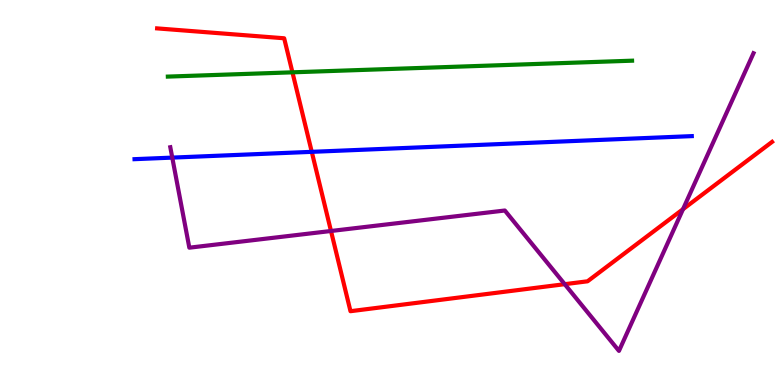[{'lines': ['blue', 'red'], 'intersections': [{'x': 4.02, 'y': 6.06}]}, {'lines': ['green', 'red'], 'intersections': [{'x': 3.77, 'y': 8.12}]}, {'lines': ['purple', 'red'], 'intersections': [{'x': 4.27, 'y': 4.0}, {'x': 7.29, 'y': 2.62}, {'x': 8.81, 'y': 4.57}]}, {'lines': ['blue', 'green'], 'intersections': []}, {'lines': ['blue', 'purple'], 'intersections': [{'x': 2.22, 'y': 5.91}]}, {'lines': ['green', 'purple'], 'intersections': []}]